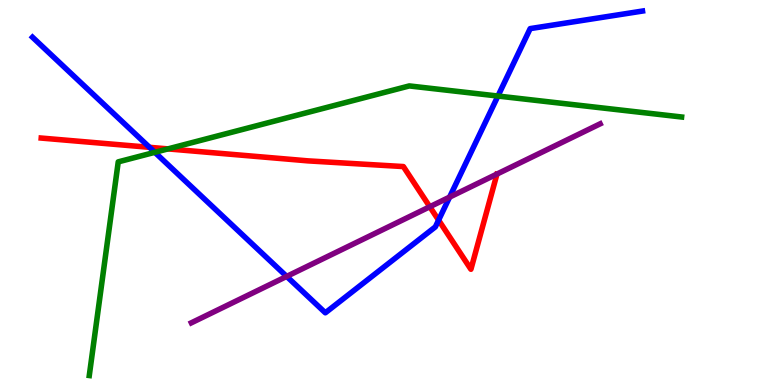[{'lines': ['blue', 'red'], 'intersections': [{'x': 1.93, 'y': 6.17}, {'x': 5.66, 'y': 4.28}]}, {'lines': ['green', 'red'], 'intersections': [{'x': 2.17, 'y': 6.13}]}, {'lines': ['purple', 'red'], 'intersections': [{'x': 5.55, 'y': 4.63}]}, {'lines': ['blue', 'green'], 'intersections': [{'x': 2.0, 'y': 6.04}, {'x': 6.43, 'y': 7.51}]}, {'lines': ['blue', 'purple'], 'intersections': [{'x': 3.7, 'y': 2.82}, {'x': 5.8, 'y': 4.88}]}, {'lines': ['green', 'purple'], 'intersections': []}]